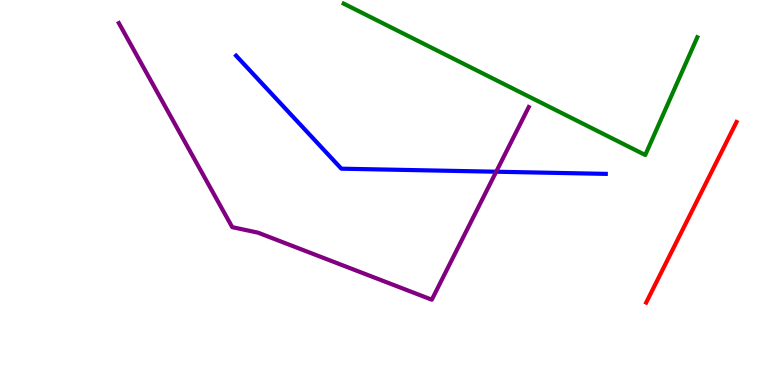[{'lines': ['blue', 'red'], 'intersections': []}, {'lines': ['green', 'red'], 'intersections': []}, {'lines': ['purple', 'red'], 'intersections': []}, {'lines': ['blue', 'green'], 'intersections': []}, {'lines': ['blue', 'purple'], 'intersections': [{'x': 6.4, 'y': 5.54}]}, {'lines': ['green', 'purple'], 'intersections': []}]